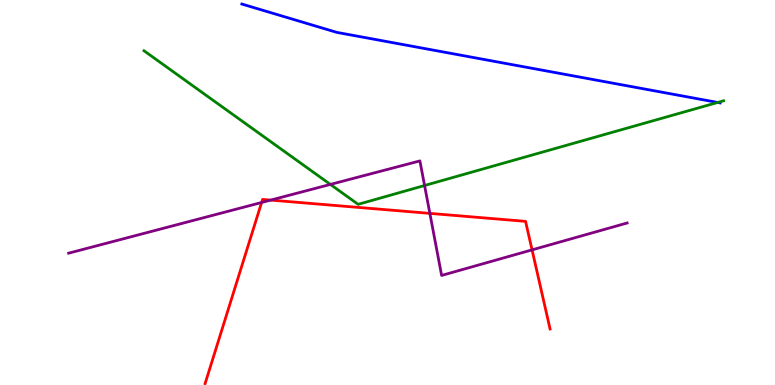[{'lines': ['blue', 'red'], 'intersections': []}, {'lines': ['green', 'red'], 'intersections': []}, {'lines': ['purple', 'red'], 'intersections': [{'x': 3.38, 'y': 4.74}, {'x': 3.49, 'y': 4.8}, {'x': 5.55, 'y': 4.46}, {'x': 6.87, 'y': 3.51}]}, {'lines': ['blue', 'green'], 'intersections': [{'x': 9.26, 'y': 7.34}]}, {'lines': ['blue', 'purple'], 'intersections': []}, {'lines': ['green', 'purple'], 'intersections': [{'x': 4.26, 'y': 5.21}, {'x': 5.48, 'y': 5.18}]}]